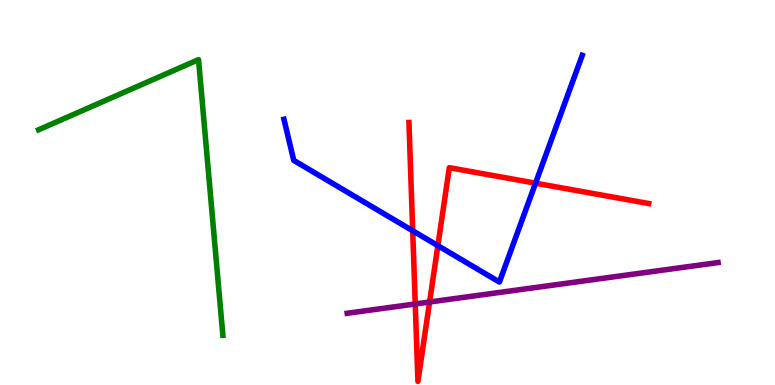[{'lines': ['blue', 'red'], 'intersections': [{'x': 5.33, 'y': 4.01}, {'x': 5.65, 'y': 3.62}, {'x': 6.91, 'y': 5.24}]}, {'lines': ['green', 'red'], 'intersections': []}, {'lines': ['purple', 'red'], 'intersections': [{'x': 5.36, 'y': 2.1}, {'x': 5.54, 'y': 2.16}]}, {'lines': ['blue', 'green'], 'intersections': []}, {'lines': ['blue', 'purple'], 'intersections': []}, {'lines': ['green', 'purple'], 'intersections': []}]